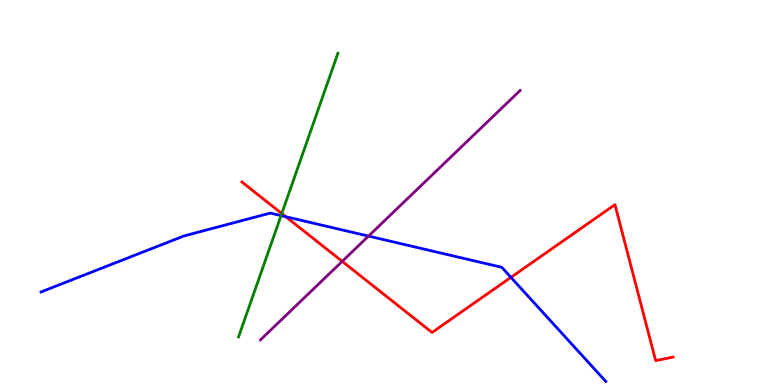[{'lines': ['blue', 'red'], 'intersections': [{'x': 3.69, 'y': 4.37}, {'x': 6.59, 'y': 2.8}]}, {'lines': ['green', 'red'], 'intersections': [{'x': 3.64, 'y': 4.45}]}, {'lines': ['purple', 'red'], 'intersections': [{'x': 4.42, 'y': 3.21}]}, {'lines': ['blue', 'green'], 'intersections': [{'x': 3.63, 'y': 4.4}]}, {'lines': ['blue', 'purple'], 'intersections': [{'x': 4.76, 'y': 3.87}]}, {'lines': ['green', 'purple'], 'intersections': []}]